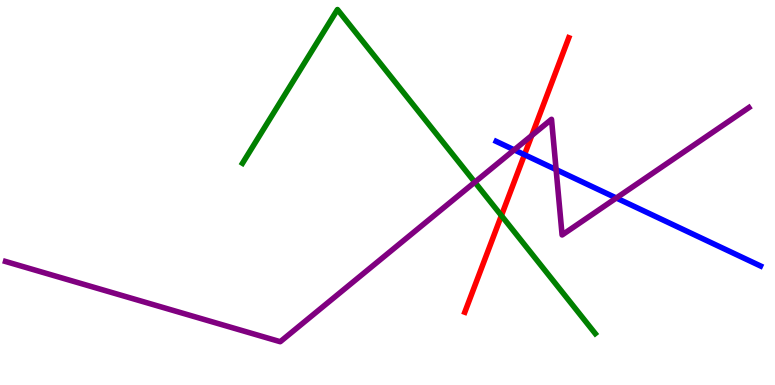[{'lines': ['blue', 'red'], 'intersections': [{'x': 6.77, 'y': 5.98}]}, {'lines': ['green', 'red'], 'intersections': [{'x': 6.47, 'y': 4.4}]}, {'lines': ['purple', 'red'], 'intersections': [{'x': 6.86, 'y': 6.48}]}, {'lines': ['blue', 'green'], 'intersections': []}, {'lines': ['blue', 'purple'], 'intersections': [{'x': 6.64, 'y': 6.11}, {'x': 7.18, 'y': 5.59}, {'x': 7.95, 'y': 4.86}]}, {'lines': ['green', 'purple'], 'intersections': [{'x': 6.13, 'y': 5.27}]}]